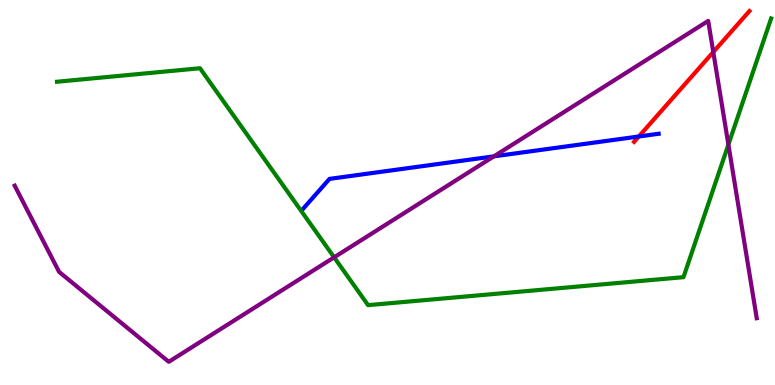[{'lines': ['blue', 'red'], 'intersections': [{'x': 8.24, 'y': 6.45}]}, {'lines': ['green', 'red'], 'intersections': []}, {'lines': ['purple', 'red'], 'intersections': [{'x': 9.2, 'y': 8.65}]}, {'lines': ['blue', 'green'], 'intersections': []}, {'lines': ['blue', 'purple'], 'intersections': [{'x': 6.37, 'y': 5.94}]}, {'lines': ['green', 'purple'], 'intersections': [{'x': 4.31, 'y': 3.32}, {'x': 9.4, 'y': 6.24}]}]